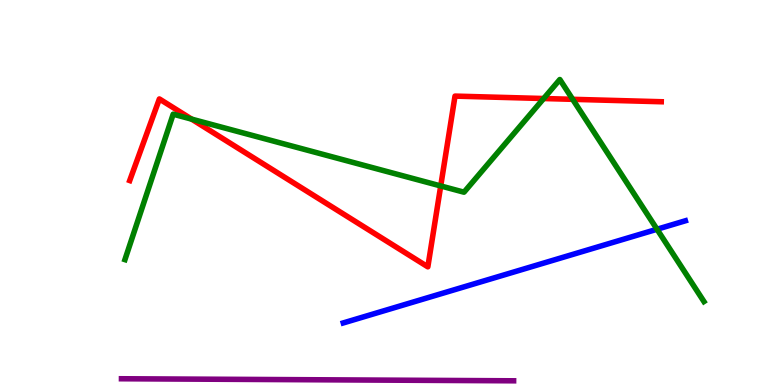[{'lines': ['blue', 'red'], 'intersections': []}, {'lines': ['green', 'red'], 'intersections': [{'x': 2.47, 'y': 6.91}, {'x': 5.69, 'y': 5.17}, {'x': 7.02, 'y': 7.44}, {'x': 7.39, 'y': 7.42}]}, {'lines': ['purple', 'red'], 'intersections': []}, {'lines': ['blue', 'green'], 'intersections': [{'x': 8.48, 'y': 4.05}]}, {'lines': ['blue', 'purple'], 'intersections': []}, {'lines': ['green', 'purple'], 'intersections': []}]